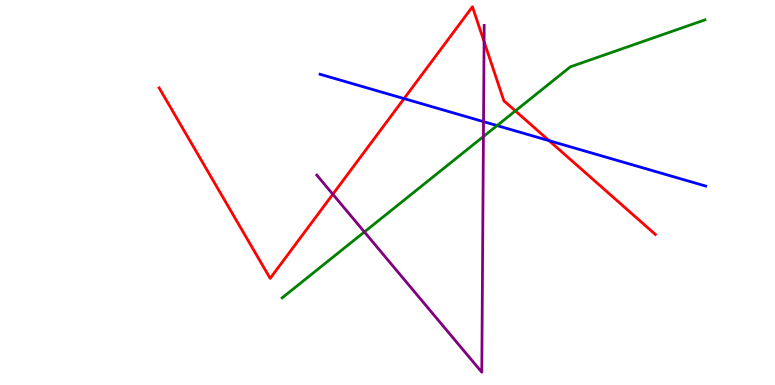[{'lines': ['blue', 'red'], 'intersections': [{'x': 5.21, 'y': 7.44}, {'x': 7.08, 'y': 6.35}]}, {'lines': ['green', 'red'], 'intersections': [{'x': 6.65, 'y': 7.12}]}, {'lines': ['purple', 'red'], 'intersections': [{'x': 4.29, 'y': 4.95}, {'x': 6.25, 'y': 8.92}]}, {'lines': ['blue', 'green'], 'intersections': [{'x': 6.41, 'y': 6.74}]}, {'lines': ['blue', 'purple'], 'intersections': [{'x': 6.24, 'y': 6.84}]}, {'lines': ['green', 'purple'], 'intersections': [{'x': 4.7, 'y': 3.98}, {'x': 6.24, 'y': 6.45}]}]